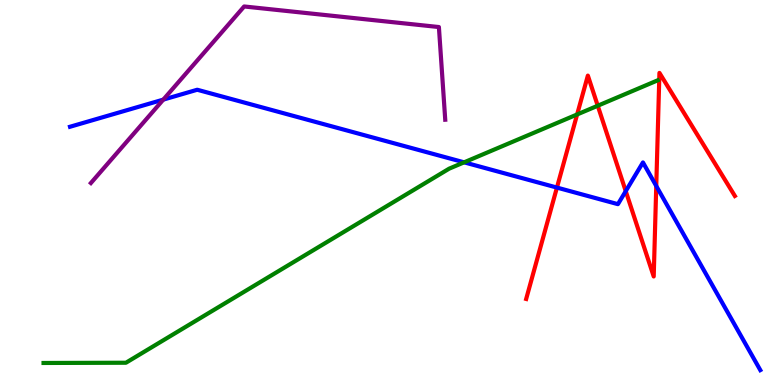[{'lines': ['blue', 'red'], 'intersections': [{'x': 7.19, 'y': 5.13}, {'x': 8.07, 'y': 5.04}, {'x': 8.47, 'y': 5.17}]}, {'lines': ['green', 'red'], 'intersections': [{'x': 7.45, 'y': 7.03}, {'x': 7.71, 'y': 7.25}]}, {'lines': ['purple', 'red'], 'intersections': []}, {'lines': ['blue', 'green'], 'intersections': [{'x': 5.99, 'y': 5.78}]}, {'lines': ['blue', 'purple'], 'intersections': [{'x': 2.11, 'y': 7.41}]}, {'lines': ['green', 'purple'], 'intersections': []}]